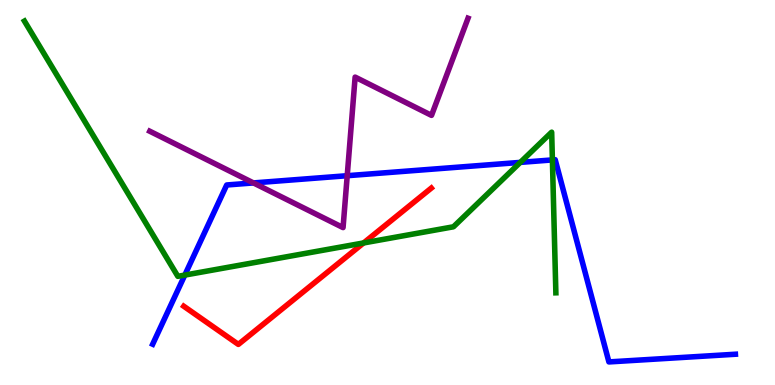[{'lines': ['blue', 'red'], 'intersections': []}, {'lines': ['green', 'red'], 'intersections': [{'x': 4.69, 'y': 3.69}]}, {'lines': ['purple', 'red'], 'intersections': []}, {'lines': ['blue', 'green'], 'intersections': [{'x': 2.38, 'y': 2.85}, {'x': 6.71, 'y': 5.78}, {'x': 7.13, 'y': 5.85}]}, {'lines': ['blue', 'purple'], 'intersections': [{'x': 3.27, 'y': 5.25}, {'x': 4.48, 'y': 5.44}]}, {'lines': ['green', 'purple'], 'intersections': []}]